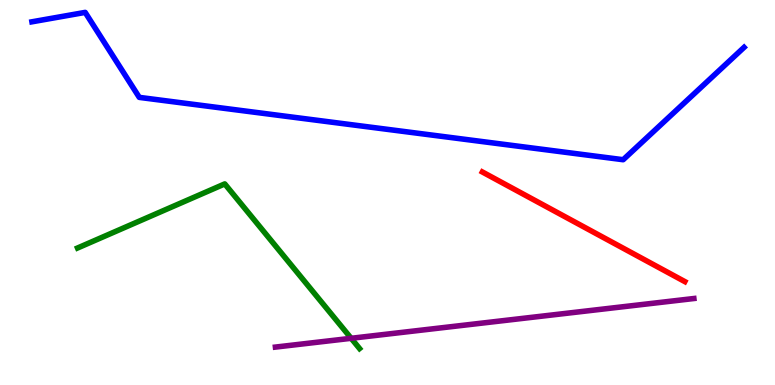[{'lines': ['blue', 'red'], 'intersections': []}, {'lines': ['green', 'red'], 'intersections': []}, {'lines': ['purple', 'red'], 'intersections': []}, {'lines': ['blue', 'green'], 'intersections': []}, {'lines': ['blue', 'purple'], 'intersections': []}, {'lines': ['green', 'purple'], 'intersections': [{'x': 4.53, 'y': 1.21}]}]